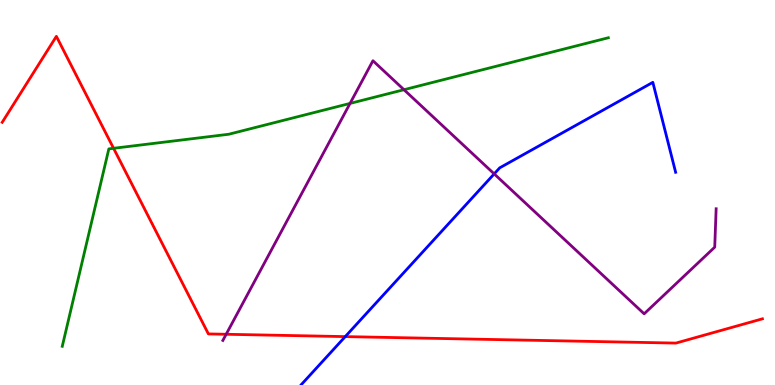[{'lines': ['blue', 'red'], 'intersections': [{'x': 4.45, 'y': 1.26}]}, {'lines': ['green', 'red'], 'intersections': [{'x': 1.47, 'y': 6.15}]}, {'lines': ['purple', 'red'], 'intersections': [{'x': 2.92, 'y': 1.32}]}, {'lines': ['blue', 'green'], 'intersections': []}, {'lines': ['blue', 'purple'], 'intersections': [{'x': 6.38, 'y': 5.48}]}, {'lines': ['green', 'purple'], 'intersections': [{'x': 4.52, 'y': 7.31}, {'x': 5.21, 'y': 7.67}]}]